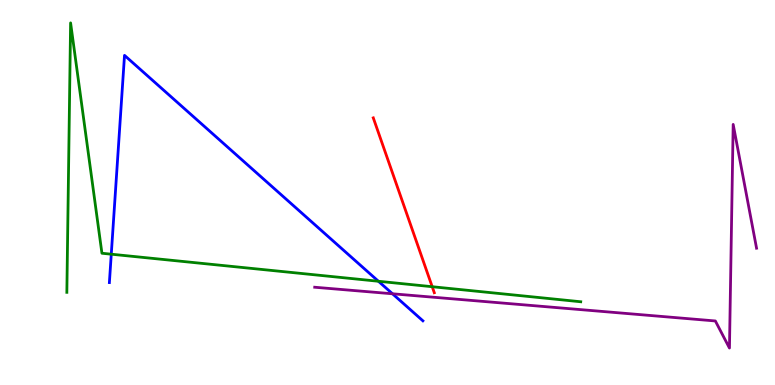[{'lines': ['blue', 'red'], 'intersections': []}, {'lines': ['green', 'red'], 'intersections': [{'x': 5.58, 'y': 2.55}]}, {'lines': ['purple', 'red'], 'intersections': []}, {'lines': ['blue', 'green'], 'intersections': [{'x': 1.44, 'y': 3.4}, {'x': 4.88, 'y': 2.69}]}, {'lines': ['blue', 'purple'], 'intersections': [{'x': 5.06, 'y': 2.37}]}, {'lines': ['green', 'purple'], 'intersections': []}]